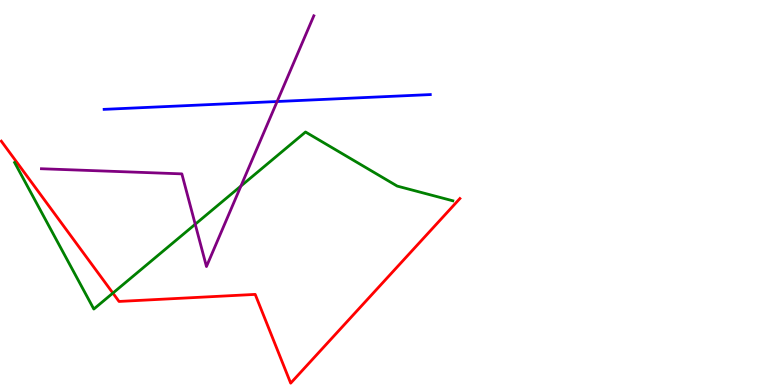[{'lines': ['blue', 'red'], 'intersections': []}, {'lines': ['green', 'red'], 'intersections': [{'x': 1.46, 'y': 2.39}]}, {'lines': ['purple', 'red'], 'intersections': []}, {'lines': ['blue', 'green'], 'intersections': []}, {'lines': ['blue', 'purple'], 'intersections': [{'x': 3.58, 'y': 7.36}]}, {'lines': ['green', 'purple'], 'intersections': [{'x': 2.52, 'y': 4.18}, {'x': 3.11, 'y': 5.17}]}]